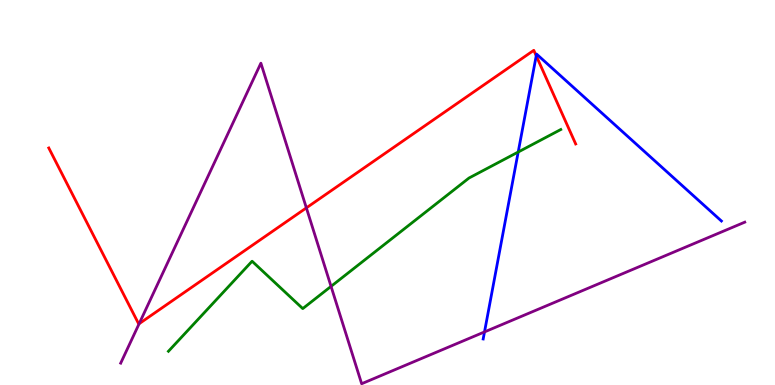[{'lines': ['blue', 'red'], 'intersections': [{'x': 6.92, 'y': 8.55}]}, {'lines': ['green', 'red'], 'intersections': []}, {'lines': ['purple', 'red'], 'intersections': [{'x': 1.8, 'y': 1.59}, {'x': 3.95, 'y': 4.6}]}, {'lines': ['blue', 'green'], 'intersections': [{'x': 6.69, 'y': 6.05}]}, {'lines': ['blue', 'purple'], 'intersections': [{'x': 6.25, 'y': 1.38}]}, {'lines': ['green', 'purple'], 'intersections': [{'x': 4.27, 'y': 2.56}]}]